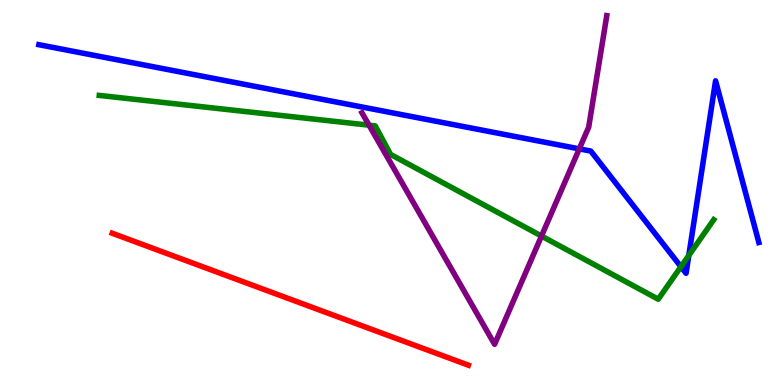[{'lines': ['blue', 'red'], 'intersections': []}, {'lines': ['green', 'red'], 'intersections': []}, {'lines': ['purple', 'red'], 'intersections': []}, {'lines': ['blue', 'green'], 'intersections': [{'x': 8.79, 'y': 3.07}, {'x': 8.89, 'y': 3.37}]}, {'lines': ['blue', 'purple'], 'intersections': [{'x': 7.47, 'y': 6.13}]}, {'lines': ['green', 'purple'], 'intersections': [{'x': 4.76, 'y': 6.75}, {'x': 6.99, 'y': 3.87}]}]